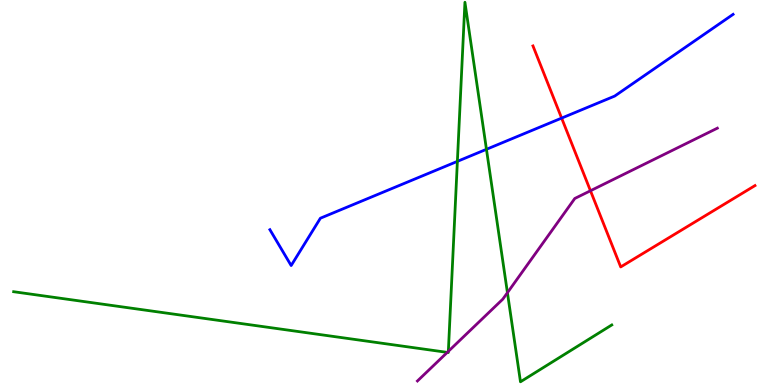[{'lines': ['blue', 'red'], 'intersections': [{'x': 7.25, 'y': 6.93}]}, {'lines': ['green', 'red'], 'intersections': []}, {'lines': ['purple', 'red'], 'intersections': [{'x': 7.62, 'y': 5.05}]}, {'lines': ['blue', 'green'], 'intersections': [{'x': 5.9, 'y': 5.81}, {'x': 6.28, 'y': 6.12}]}, {'lines': ['blue', 'purple'], 'intersections': []}, {'lines': ['green', 'purple'], 'intersections': [{'x': 5.77, 'y': 0.847}, {'x': 5.79, 'y': 0.874}, {'x': 6.55, 'y': 2.4}]}]